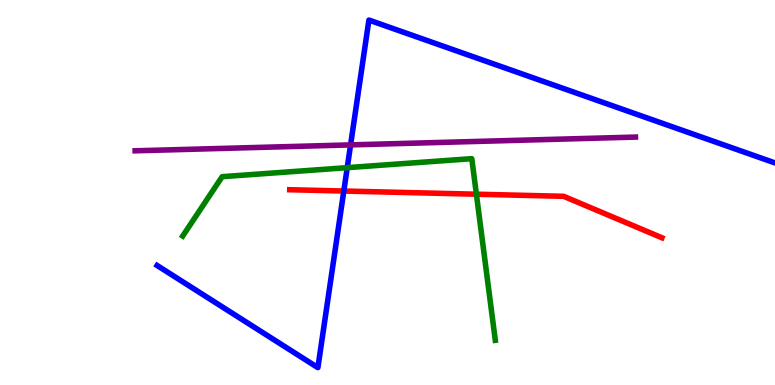[{'lines': ['blue', 'red'], 'intersections': [{'x': 4.44, 'y': 5.04}]}, {'lines': ['green', 'red'], 'intersections': [{'x': 6.15, 'y': 4.96}]}, {'lines': ['purple', 'red'], 'intersections': []}, {'lines': ['blue', 'green'], 'intersections': [{'x': 4.48, 'y': 5.65}]}, {'lines': ['blue', 'purple'], 'intersections': [{'x': 4.52, 'y': 6.24}]}, {'lines': ['green', 'purple'], 'intersections': []}]